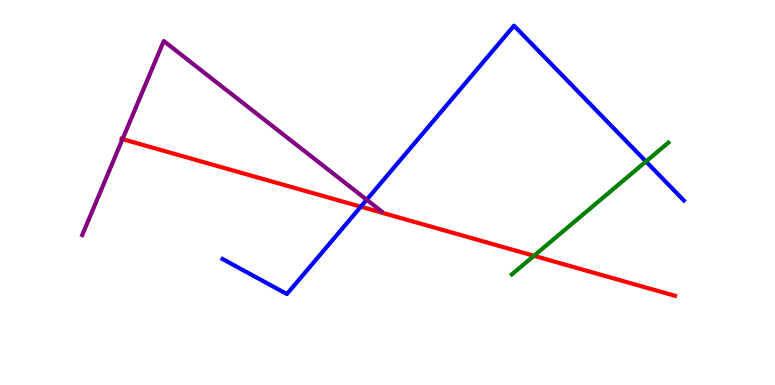[{'lines': ['blue', 'red'], 'intersections': [{'x': 4.66, 'y': 4.63}]}, {'lines': ['green', 'red'], 'intersections': [{'x': 6.89, 'y': 3.36}]}, {'lines': ['purple', 'red'], 'intersections': [{'x': 1.58, 'y': 6.39}]}, {'lines': ['blue', 'green'], 'intersections': [{'x': 8.34, 'y': 5.81}]}, {'lines': ['blue', 'purple'], 'intersections': [{'x': 4.73, 'y': 4.81}]}, {'lines': ['green', 'purple'], 'intersections': []}]